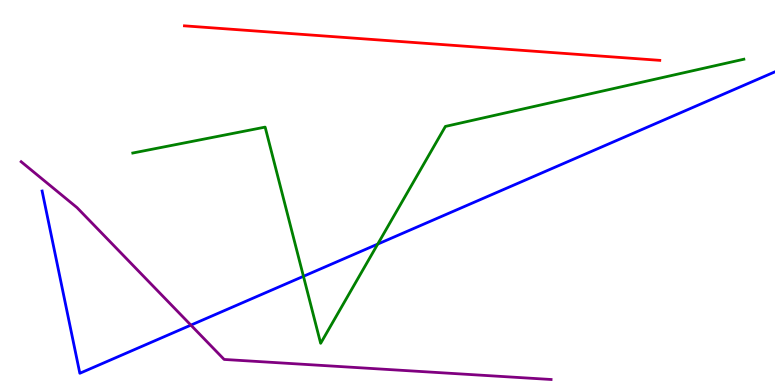[{'lines': ['blue', 'red'], 'intersections': []}, {'lines': ['green', 'red'], 'intersections': []}, {'lines': ['purple', 'red'], 'intersections': []}, {'lines': ['blue', 'green'], 'intersections': [{'x': 3.92, 'y': 2.82}, {'x': 4.87, 'y': 3.66}]}, {'lines': ['blue', 'purple'], 'intersections': [{'x': 2.46, 'y': 1.56}]}, {'lines': ['green', 'purple'], 'intersections': []}]